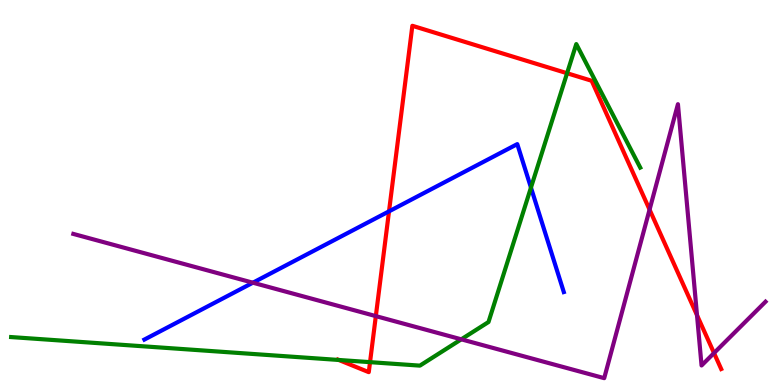[{'lines': ['blue', 'red'], 'intersections': [{'x': 5.02, 'y': 4.51}]}, {'lines': ['green', 'red'], 'intersections': [{'x': 4.37, 'y': 0.65}, {'x': 4.77, 'y': 0.594}, {'x': 7.32, 'y': 8.1}]}, {'lines': ['purple', 'red'], 'intersections': [{'x': 4.85, 'y': 1.79}, {'x': 8.38, 'y': 4.56}, {'x': 8.99, 'y': 1.81}, {'x': 9.21, 'y': 0.83}]}, {'lines': ['blue', 'green'], 'intersections': [{'x': 6.85, 'y': 5.13}]}, {'lines': ['blue', 'purple'], 'intersections': [{'x': 3.26, 'y': 2.66}]}, {'lines': ['green', 'purple'], 'intersections': [{'x': 5.95, 'y': 1.19}]}]